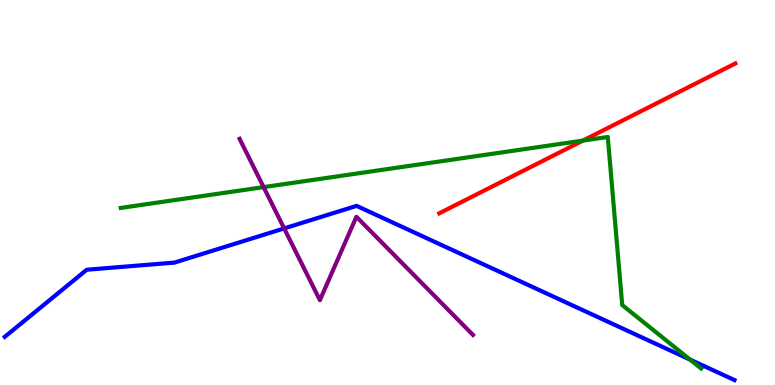[{'lines': ['blue', 'red'], 'intersections': []}, {'lines': ['green', 'red'], 'intersections': [{'x': 7.52, 'y': 6.35}]}, {'lines': ['purple', 'red'], 'intersections': []}, {'lines': ['blue', 'green'], 'intersections': [{'x': 8.9, 'y': 0.66}]}, {'lines': ['blue', 'purple'], 'intersections': [{'x': 3.67, 'y': 4.07}]}, {'lines': ['green', 'purple'], 'intersections': [{'x': 3.4, 'y': 5.14}]}]